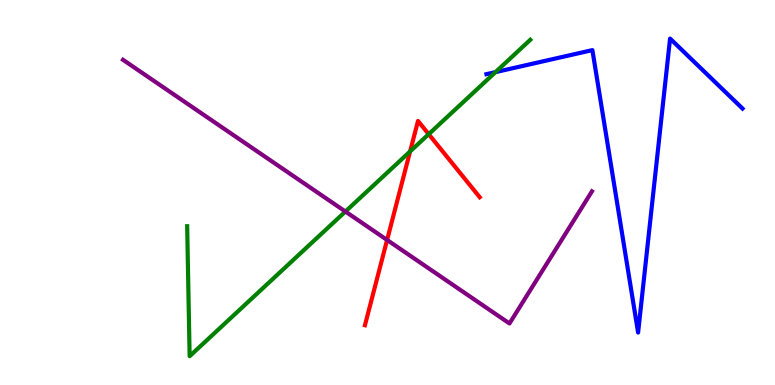[{'lines': ['blue', 'red'], 'intersections': []}, {'lines': ['green', 'red'], 'intersections': [{'x': 5.29, 'y': 6.07}, {'x': 5.53, 'y': 6.51}]}, {'lines': ['purple', 'red'], 'intersections': [{'x': 4.99, 'y': 3.77}]}, {'lines': ['blue', 'green'], 'intersections': [{'x': 6.39, 'y': 8.13}]}, {'lines': ['blue', 'purple'], 'intersections': []}, {'lines': ['green', 'purple'], 'intersections': [{'x': 4.46, 'y': 4.51}]}]